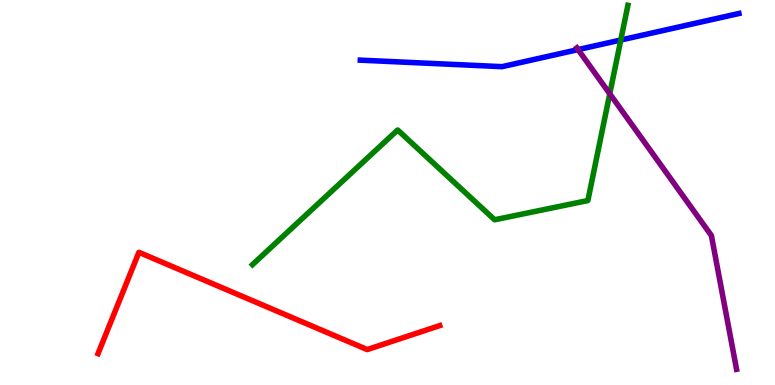[{'lines': ['blue', 'red'], 'intersections': []}, {'lines': ['green', 'red'], 'intersections': []}, {'lines': ['purple', 'red'], 'intersections': []}, {'lines': ['blue', 'green'], 'intersections': [{'x': 8.01, 'y': 8.96}]}, {'lines': ['blue', 'purple'], 'intersections': [{'x': 7.46, 'y': 8.71}]}, {'lines': ['green', 'purple'], 'intersections': [{'x': 7.87, 'y': 7.56}]}]